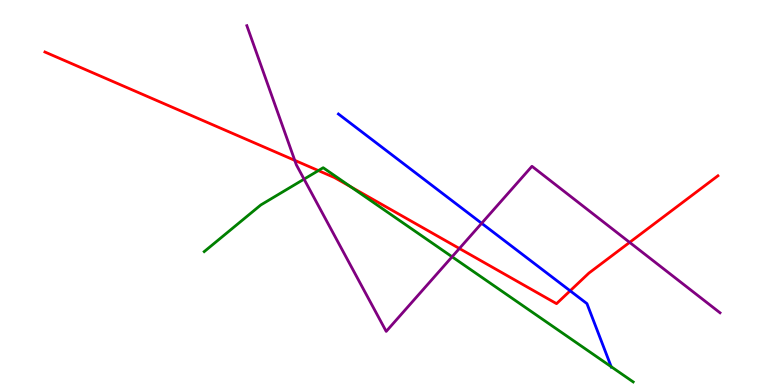[{'lines': ['blue', 'red'], 'intersections': [{'x': 7.36, 'y': 2.45}]}, {'lines': ['green', 'red'], 'intersections': [{'x': 4.11, 'y': 5.57}, {'x': 4.53, 'y': 5.15}]}, {'lines': ['purple', 'red'], 'intersections': [{'x': 3.8, 'y': 5.84}, {'x': 5.93, 'y': 3.55}, {'x': 8.12, 'y': 3.7}]}, {'lines': ['blue', 'green'], 'intersections': [{'x': 7.89, 'y': 0.475}]}, {'lines': ['blue', 'purple'], 'intersections': [{'x': 6.21, 'y': 4.2}]}, {'lines': ['green', 'purple'], 'intersections': [{'x': 3.92, 'y': 5.35}, {'x': 5.83, 'y': 3.33}]}]